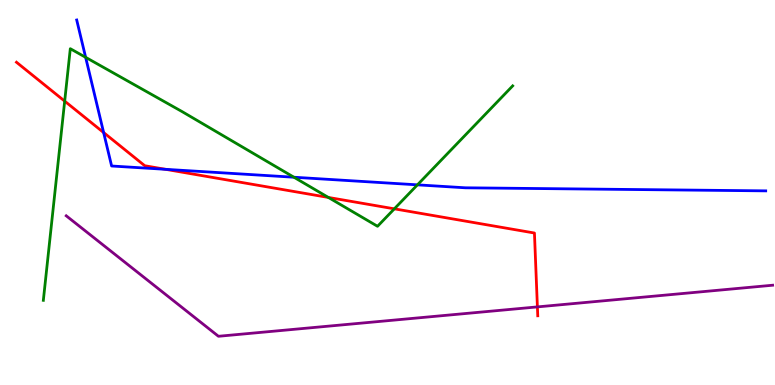[{'lines': ['blue', 'red'], 'intersections': [{'x': 1.34, 'y': 6.56}, {'x': 2.14, 'y': 5.6}]}, {'lines': ['green', 'red'], 'intersections': [{'x': 0.835, 'y': 7.37}, {'x': 4.24, 'y': 4.87}, {'x': 5.09, 'y': 4.58}]}, {'lines': ['purple', 'red'], 'intersections': [{'x': 6.93, 'y': 2.03}]}, {'lines': ['blue', 'green'], 'intersections': [{'x': 1.11, 'y': 8.51}, {'x': 3.79, 'y': 5.4}, {'x': 5.39, 'y': 5.2}]}, {'lines': ['blue', 'purple'], 'intersections': []}, {'lines': ['green', 'purple'], 'intersections': []}]